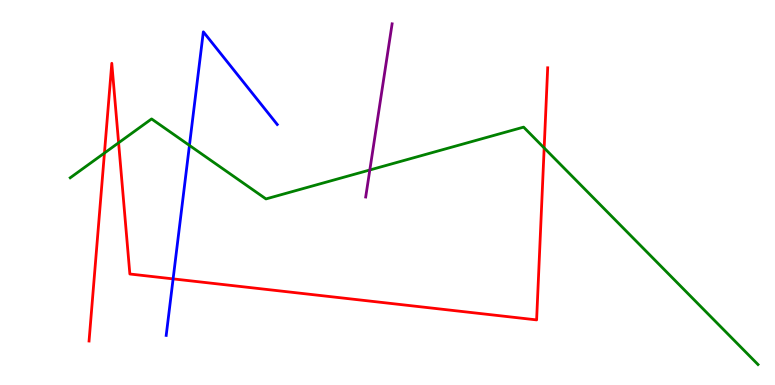[{'lines': ['blue', 'red'], 'intersections': [{'x': 2.23, 'y': 2.76}]}, {'lines': ['green', 'red'], 'intersections': [{'x': 1.35, 'y': 6.03}, {'x': 1.53, 'y': 6.29}, {'x': 7.02, 'y': 6.16}]}, {'lines': ['purple', 'red'], 'intersections': []}, {'lines': ['blue', 'green'], 'intersections': [{'x': 2.44, 'y': 6.22}]}, {'lines': ['blue', 'purple'], 'intersections': []}, {'lines': ['green', 'purple'], 'intersections': [{'x': 4.77, 'y': 5.58}]}]